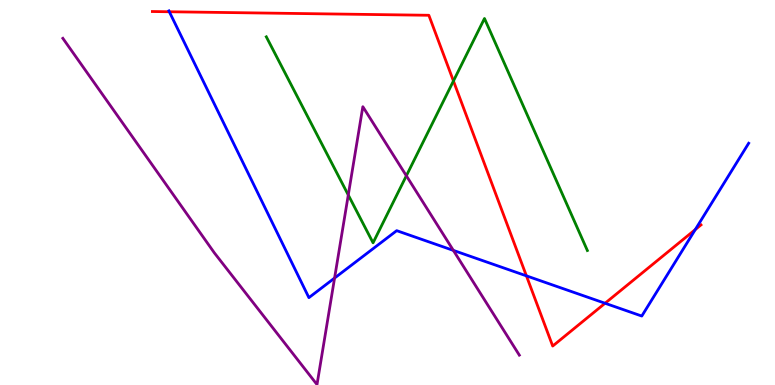[{'lines': ['blue', 'red'], 'intersections': [{'x': 2.18, 'y': 9.69}, {'x': 6.79, 'y': 2.83}, {'x': 7.81, 'y': 2.12}, {'x': 8.97, 'y': 4.04}]}, {'lines': ['green', 'red'], 'intersections': [{'x': 5.85, 'y': 7.9}]}, {'lines': ['purple', 'red'], 'intersections': []}, {'lines': ['blue', 'green'], 'intersections': []}, {'lines': ['blue', 'purple'], 'intersections': [{'x': 4.32, 'y': 2.78}, {'x': 5.85, 'y': 3.5}]}, {'lines': ['green', 'purple'], 'intersections': [{'x': 4.49, 'y': 4.94}, {'x': 5.24, 'y': 5.43}]}]